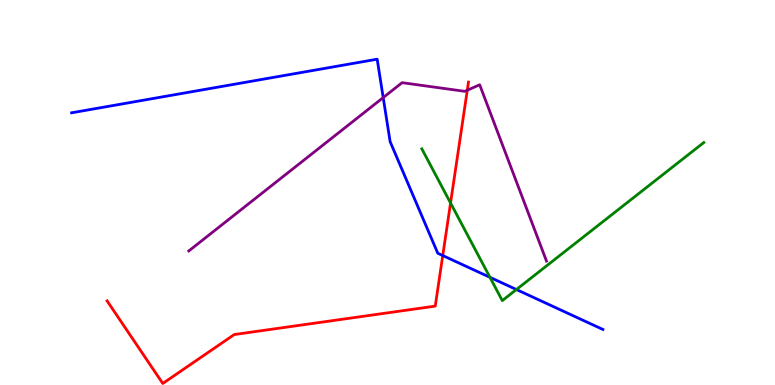[{'lines': ['blue', 'red'], 'intersections': [{'x': 5.71, 'y': 3.36}]}, {'lines': ['green', 'red'], 'intersections': [{'x': 5.81, 'y': 4.73}]}, {'lines': ['purple', 'red'], 'intersections': [{'x': 6.03, 'y': 7.66}]}, {'lines': ['blue', 'green'], 'intersections': [{'x': 6.32, 'y': 2.8}, {'x': 6.66, 'y': 2.48}]}, {'lines': ['blue', 'purple'], 'intersections': [{'x': 4.94, 'y': 7.47}]}, {'lines': ['green', 'purple'], 'intersections': []}]